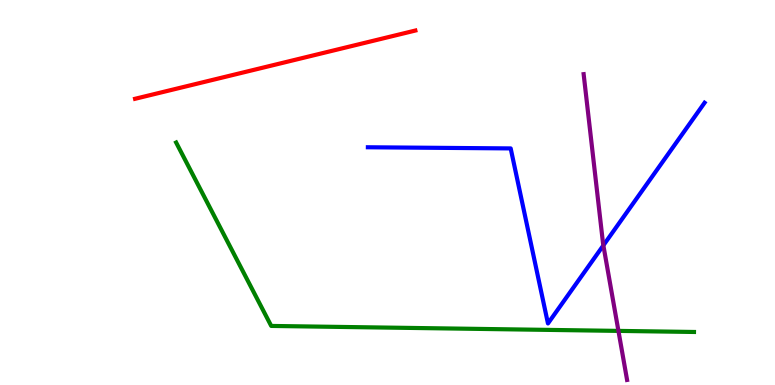[{'lines': ['blue', 'red'], 'intersections': []}, {'lines': ['green', 'red'], 'intersections': []}, {'lines': ['purple', 'red'], 'intersections': []}, {'lines': ['blue', 'green'], 'intersections': []}, {'lines': ['blue', 'purple'], 'intersections': [{'x': 7.79, 'y': 3.63}]}, {'lines': ['green', 'purple'], 'intersections': [{'x': 7.98, 'y': 1.41}]}]